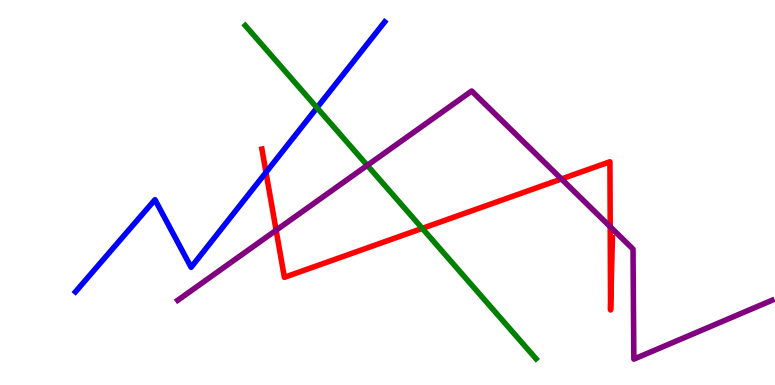[{'lines': ['blue', 'red'], 'intersections': [{'x': 3.43, 'y': 5.52}]}, {'lines': ['green', 'red'], 'intersections': [{'x': 5.45, 'y': 4.07}]}, {'lines': ['purple', 'red'], 'intersections': [{'x': 3.56, 'y': 4.02}, {'x': 7.24, 'y': 5.35}, {'x': 7.87, 'y': 4.11}]}, {'lines': ['blue', 'green'], 'intersections': [{'x': 4.09, 'y': 7.2}]}, {'lines': ['blue', 'purple'], 'intersections': []}, {'lines': ['green', 'purple'], 'intersections': [{'x': 4.74, 'y': 5.7}]}]